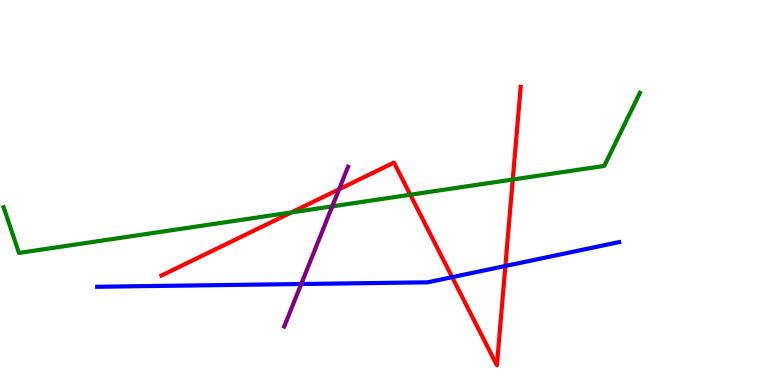[{'lines': ['blue', 'red'], 'intersections': [{'x': 5.83, 'y': 2.8}, {'x': 6.52, 'y': 3.09}]}, {'lines': ['green', 'red'], 'intersections': [{'x': 3.76, 'y': 4.48}, {'x': 5.29, 'y': 4.94}, {'x': 6.62, 'y': 5.34}]}, {'lines': ['purple', 'red'], 'intersections': [{'x': 4.38, 'y': 5.08}]}, {'lines': ['blue', 'green'], 'intersections': []}, {'lines': ['blue', 'purple'], 'intersections': [{'x': 3.89, 'y': 2.62}]}, {'lines': ['green', 'purple'], 'intersections': [{'x': 4.29, 'y': 4.64}]}]